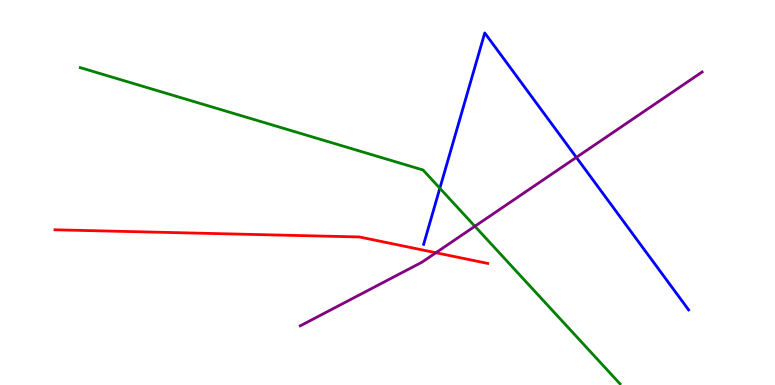[{'lines': ['blue', 'red'], 'intersections': []}, {'lines': ['green', 'red'], 'intersections': []}, {'lines': ['purple', 'red'], 'intersections': [{'x': 5.62, 'y': 3.44}]}, {'lines': ['blue', 'green'], 'intersections': [{'x': 5.68, 'y': 5.11}]}, {'lines': ['blue', 'purple'], 'intersections': [{'x': 7.44, 'y': 5.91}]}, {'lines': ['green', 'purple'], 'intersections': [{'x': 6.13, 'y': 4.12}]}]